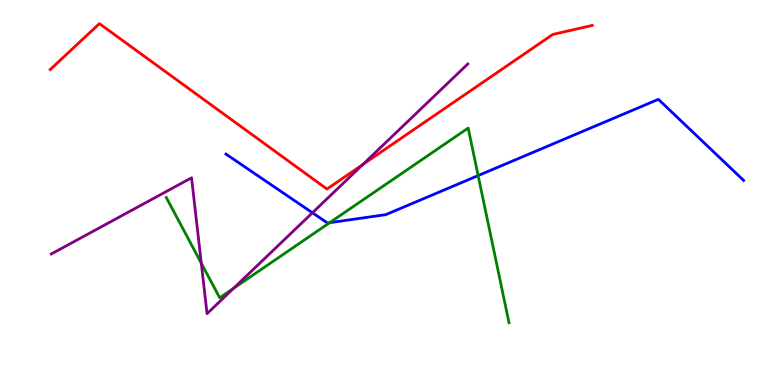[{'lines': ['blue', 'red'], 'intersections': []}, {'lines': ['green', 'red'], 'intersections': []}, {'lines': ['purple', 'red'], 'intersections': [{'x': 4.68, 'y': 5.73}]}, {'lines': ['blue', 'green'], 'intersections': [{'x': 4.25, 'y': 4.22}, {'x': 6.17, 'y': 5.44}]}, {'lines': ['blue', 'purple'], 'intersections': [{'x': 4.03, 'y': 4.47}]}, {'lines': ['green', 'purple'], 'intersections': [{'x': 2.6, 'y': 3.16}, {'x': 3.01, 'y': 2.51}]}]